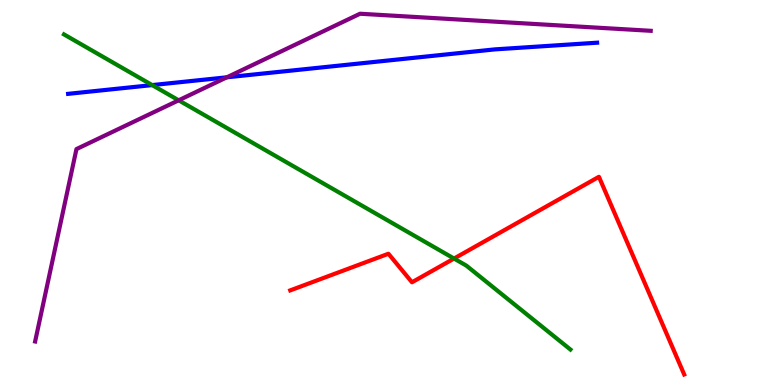[{'lines': ['blue', 'red'], 'intersections': []}, {'lines': ['green', 'red'], 'intersections': [{'x': 5.86, 'y': 3.28}]}, {'lines': ['purple', 'red'], 'intersections': []}, {'lines': ['blue', 'green'], 'intersections': [{'x': 1.96, 'y': 7.79}]}, {'lines': ['blue', 'purple'], 'intersections': [{'x': 2.93, 'y': 7.99}]}, {'lines': ['green', 'purple'], 'intersections': [{'x': 2.31, 'y': 7.39}]}]